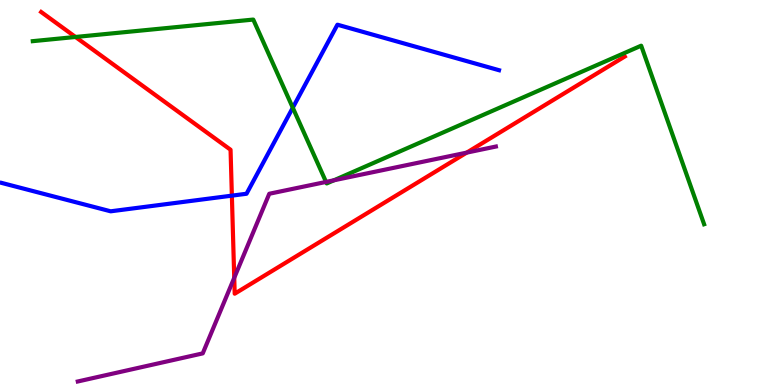[{'lines': ['blue', 'red'], 'intersections': [{'x': 2.99, 'y': 4.92}]}, {'lines': ['green', 'red'], 'intersections': [{'x': 0.974, 'y': 9.04}]}, {'lines': ['purple', 'red'], 'intersections': [{'x': 3.02, 'y': 2.78}, {'x': 6.02, 'y': 6.04}]}, {'lines': ['blue', 'green'], 'intersections': [{'x': 3.78, 'y': 7.2}]}, {'lines': ['blue', 'purple'], 'intersections': []}, {'lines': ['green', 'purple'], 'intersections': [{'x': 4.21, 'y': 5.27}, {'x': 4.31, 'y': 5.32}]}]